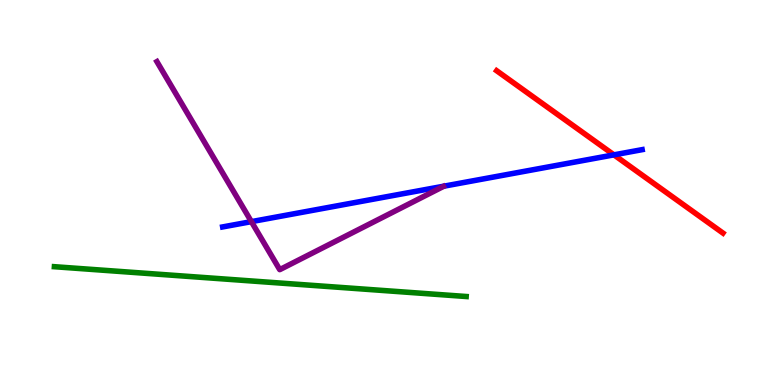[{'lines': ['blue', 'red'], 'intersections': [{'x': 7.92, 'y': 5.98}]}, {'lines': ['green', 'red'], 'intersections': []}, {'lines': ['purple', 'red'], 'intersections': []}, {'lines': ['blue', 'green'], 'intersections': []}, {'lines': ['blue', 'purple'], 'intersections': [{'x': 3.24, 'y': 4.24}]}, {'lines': ['green', 'purple'], 'intersections': []}]